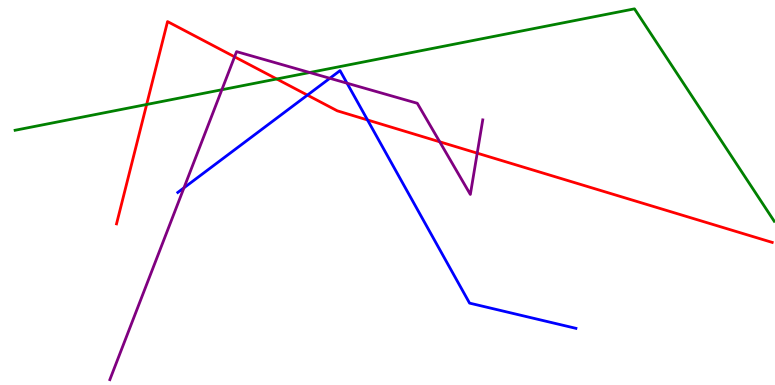[{'lines': ['blue', 'red'], 'intersections': [{'x': 3.97, 'y': 7.53}, {'x': 4.74, 'y': 6.88}]}, {'lines': ['green', 'red'], 'intersections': [{'x': 1.89, 'y': 7.29}, {'x': 3.57, 'y': 7.95}]}, {'lines': ['purple', 'red'], 'intersections': [{'x': 3.03, 'y': 8.52}, {'x': 5.67, 'y': 6.32}, {'x': 6.16, 'y': 6.02}]}, {'lines': ['blue', 'green'], 'intersections': []}, {'lines': ['blue', 'purple'], 'intersections': [{'x': 2.37, 'y': 5.12}, {'x': 4.26, 'y': 7.97}, {'x': 4.48, 'y': 7.84}]}, {'lines': ['green', 'purple'], 'intersections': [{'x': 2.86, 'y': 7.67}, {'x': 4.0, 'y': 8.12}]}]